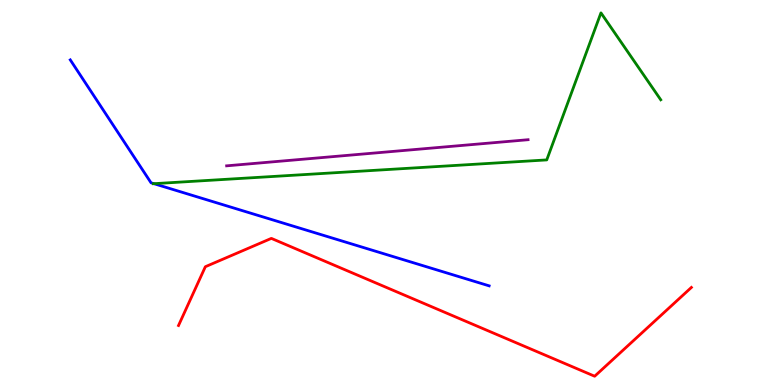[{'lines': ['blue', 'red'], 'intersections': []}, {'lines': ['green', 'red'], 'intersections': []}, {'lines': ['purple', 'red'], 'intersections': []}, {'lines': ['blue', 'green'], 'intersections': [{'x': 1.99, 'y': 5.23}]}, {'lines': ['blue', 'purple'], 'intersections': []}, {'lines': ['green', 'purple'], 'intersections': []}]